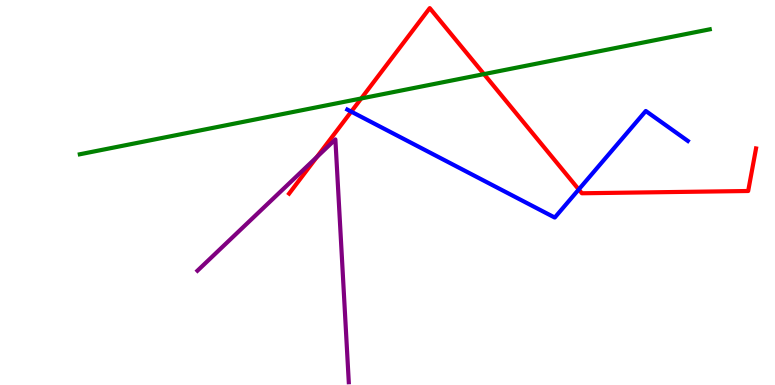[{'lines': ['blue', 'red'], 'intersections': [{'x': 4.53, 'y': 7.1}, {'x': 7.47, 'y': 5.08}]}, {'lines': ['green', 'red'], 'intersections': [{'x': 4.66, 'y': 7.44}, {'x': 6.24, 'y': 8.08}]}, {'lines': ['purple', 'red'], 'intersections': [{'x': 4.09, 'y': 5.92}]}, {'lines': ['blue', 'green'], 'intersections': []}, {'lines': ['blue', 'purple'], 'intersections': []}, {'lines': ['green', 'purple'], 'intersections': []}]